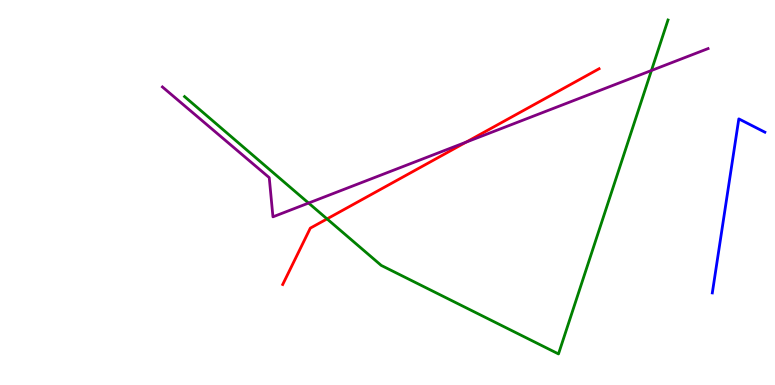[{'lines': ['blue', 'red'], 'intersections': []}, {'lines': ['green', 'red'], 'intersections': [{'x': 4.22, 'y': 4.31}]}, {'lines': ['purple', 'red'], 'intersections': [{'x': 6.01, 'y': 6.31}]}, {'lines': ['blue', 'green'], 'intersections': []}, {'lines': ['blue', 'purple'], 'intersections': []}, {'lines': ['green', 'purple'], 'intersections': [{'x': 3.98, 'y': 4.73}, {'x': 8.41, 'y': 8.17}]}]